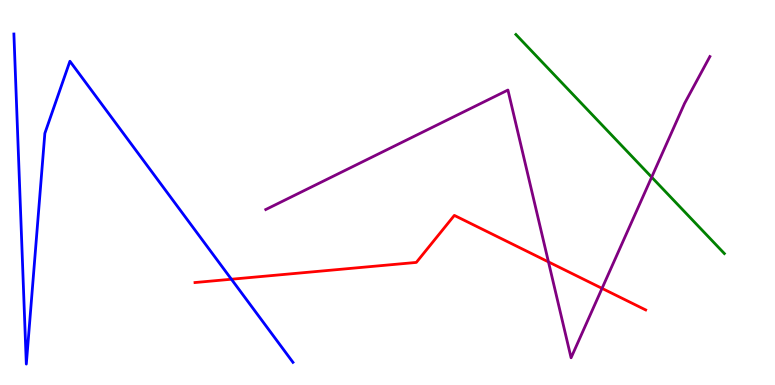[{'lines': ['blue', 'red'], 'intersections': [{'x': 2.99, 'y': 2.75}]}, {'lines': ['green', 'red'], 'intersections': []}, {'lines': ['purple', 'red'], 'intersections': [{'x': 7.08, 'y': 3.2}, {'x': 7.77, 'y': 2.51}]}, {'lines': ['blue', 'green'], 'intersections': []}, {'lines': ['blue', 'purple'], 'intersections': []}, {'lines': ['green', 'purple'], 'intersections': [{'x': 8.41, 'y': 5.4}]}]